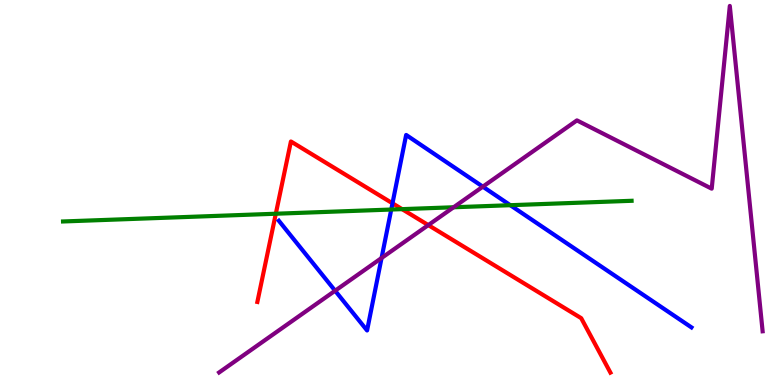[{'lines': ['blue', 'red'], 'intersections': [{'x': 5.06, 'y': 4.72}]}, {'lines': ['green', 'red'], 'intersections': [{'x': 3.56, 'y': 4.45}, {'x': 5.19, 'y': 4.57}]}, {'lines': ['purple', 'red'], 'intersections': [{'x': 5.53, 'y': 4.15}]}, {'lines': ['blue', 'green'], 'intersections': [{'x': 5.05, 'y': 4.56}, {'x': 6.58, 'y': 4.67}]}, {'lines': ['blue', 'purple'], 'intersections': [{'x': 4.32, 'y': 2.45}, {'x': 4.92, 'y': 3.3}, {'x': 6.23, 'y': 5.15}]}, {'lines': ['green', 'purple'], 'intersections': [{'x': 5.85, 'y': 4.62}]}]